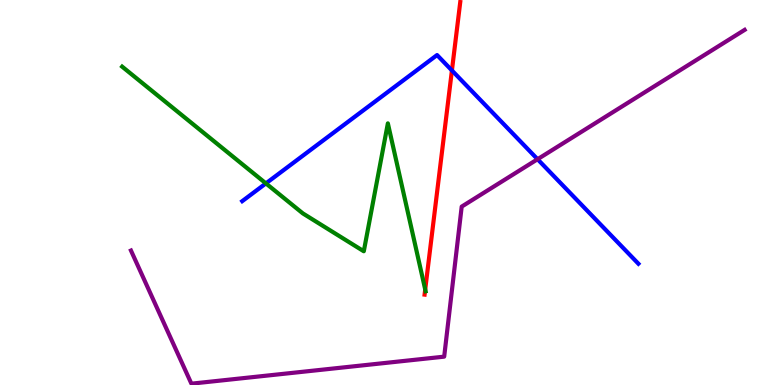[{'lines': ['blue', 'red'], 'intersections': [{'x': 5.83, 'y': 8.17}]}, {'lines': ['green', 'red'], 'intersections': [{'x': 5.49, 'y': 2.48}]}, {'lines': ['purple', 'red'], 'intersections': []}, {'lines': ['blue', 'green'], 'intersections': [{'x': 3.43, 'y': 5.24}]}, {'lines': ['blue', 'purple'], 'intersections': [{'x': 6.94, 'y': 5.86}]}, {'lines': ['green', 'purple'], 'intersections': []}]